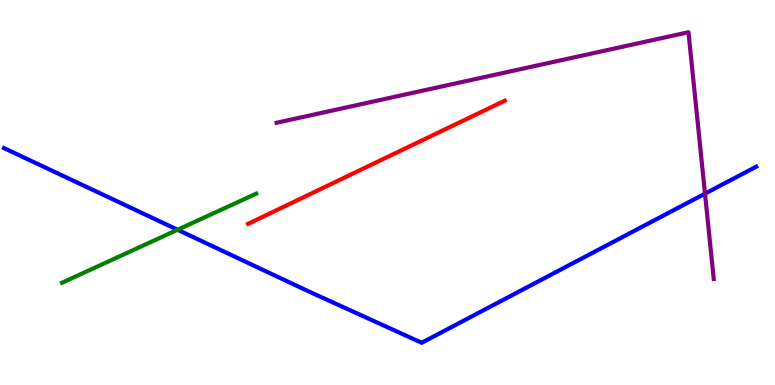[{'lines': ['blue', 'red'], 'intersections': []}, {'lines': ['green', 'red'], 'intersections': []}, {'lines': ['purple', 'red'], 'intersections': []}, {'lines': ['blue', 'green'], 'intersections': [{'x': 2.29, 'y': 4.03}]}, {'lines': ['blue', 'purple'], 'intersections': [{'x': 9.1, 'y': 4.97}]}, {'lines': ['green', 'purple'], 'intersections': []}]